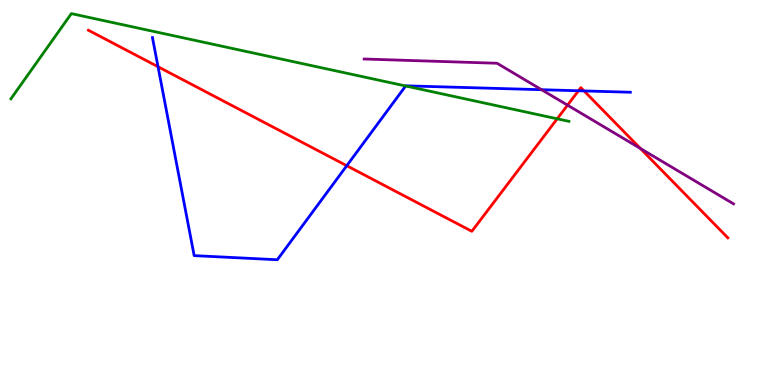[{'lines': ['blue', 'red'], 'intersections': [{'x': 2.04, 'y': 8.27}, {'x': 4.47, 'y': 5.7}, {'x': 7.46, 'y': 7.64}, {'x': 7.54, 'y': 7.64}]}, {'lines': ['green', 'red'], 'intersections': [{'x': 7.19, 'y': 6.91}]}, {'lines': ['purple', 'red'], 'intersections': [{'x': 7.32, 'y': 7.27}, {'x': 8.26, 'y': 6.14}]}, {'lines': ['blue', 'green'], 'intersections': [{'x': 5.23, 'y': 7.77}]}, {'lines': ['blue', 'purple'], 'intersections': [{'x': 6.99, 'y': 7.67}]}, {'lines': ['green', 'purple'], 'intersections': []}]